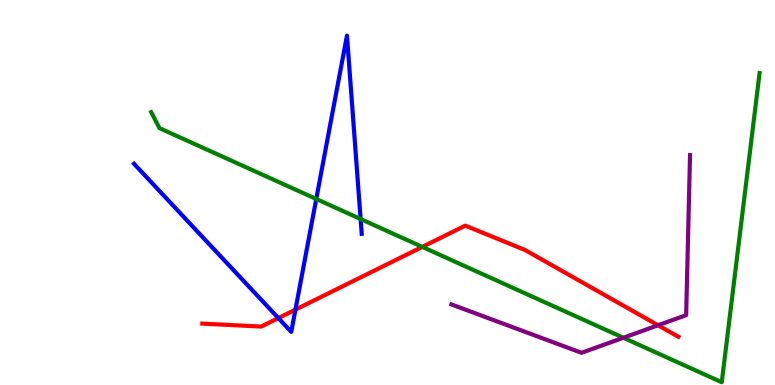[{'lines': ['blue', 'red'], 'intersections': [{'x': 3.59, 'y': 1.74}, {'x': 3.81, 'y': 1.96}]}, {'lines': ['green', 'red'], 'intersections': [{'x': 5.45, 'y': 3.59}]}, {'lines': ['purple', 'red'], 'intersections': [{'x': 8.49, 'y': 1.55}]}, {'lines': ['blue', 'green'], 'intersections': [{'x': 4.08, 'y': 4.83}, {'x': 4.65, 'y': 4.31}]}, {'lines': ['blue', 'purple'], 'intersections': []}, {'lines': ['green', 'purple'], 'intersections': [{'x': 8.04, 'y': 1.23}]}]